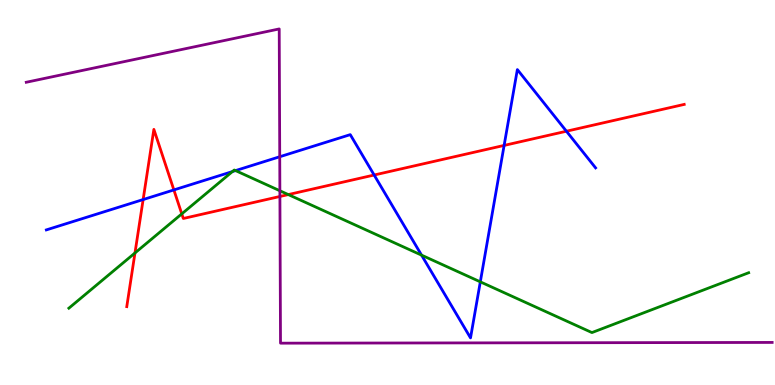[{'lines': ['blue', 'red'], 'intersections': [{'x': 1.85, 'y': 4.82}, {'x': 2.24, 'y': 5.07}, {'x': 4.83, 'y': 5.45}, {'x': 6.5, 'y': 6.22}, {'x': 7.31, 'y': 6.59}]}, {'lines': ['green', 'red'], 'intersections': [{'x': 1.74, 'y': 3.43}, {'x': 2.35, 'y': 4.44}, {'x': 3.72, 'y': 4.95}]}, {'lines': ['purple', 'red'], 'intersections': [{'x': 3.61, 'y': 4.9}]}, {'lines': ['blue', 'green'], 'intersections': [{'x': 3.0, 'y': 5.54}, {'x': 3.04, 'y': 5.57}, {'x': 5.44, 'y': 3.37}, {'x': 6.2, 'y': 2.68}]}, {'lines': ['blue', 'purple'], 'intersections': [{'x': 3.61, 'y': 5.93}]}, {'lines': ['green', 'purple'], 'intersections': [{'x': 3.61, 'y': 5.05}]}]